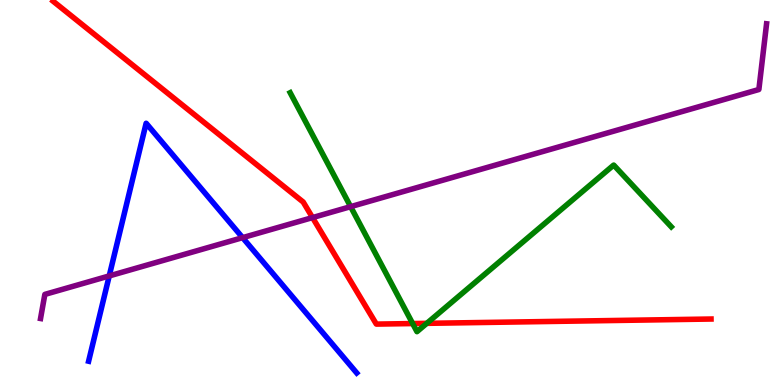[{'lines': ['blue', 'red'], 'intersections': []}, {'lines': ['green', 'red'], 'intersections': [{'x': 5.32, 'y': 1.6}, {'x': 5.51, 'y': 1.6}]}, {'lines': ['purple', 'red'], 'intersections': [{'x': 4.03, 'y': 4.35}]}, {'lines': ['blue', 'green'], 'intersections': []}, {'lines': ['blue', 'purple'], 'intersections': [{'x': 1.41, 'y': 2.83}, {'x': 3.13, 'y': 3.83}]}, {'lines': ['green', 'purple'], 'intersections': [{'x': 4.52, 'y': 4.63}]}]